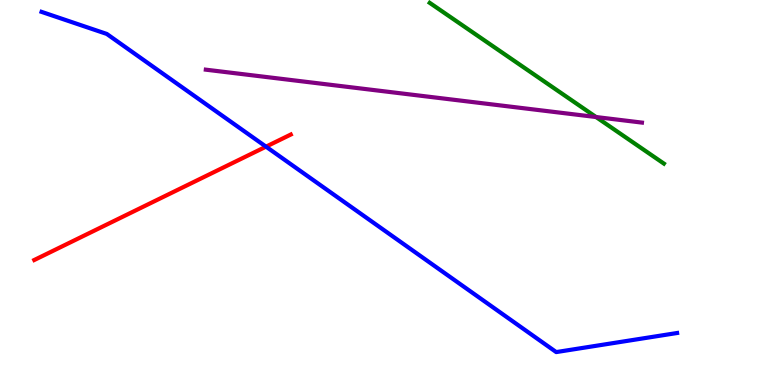[{'lines': ['blue', 'red'], 'intersections': [{'x': 3.43, 'y': 6.19}]}, {'lines': ['green', 'red'], 'intersections': []}, {'lines': ['purple', 'red'], 'intersections': []}, {'lines': ['blue', 'green'], 'intersections': []}, {'lines': ['blue', 'purple'], 'intersections': []}, {'lines': ['green', 'purple'], 'intersections': [{'x': 7.69, 'y': 6.96}]}]